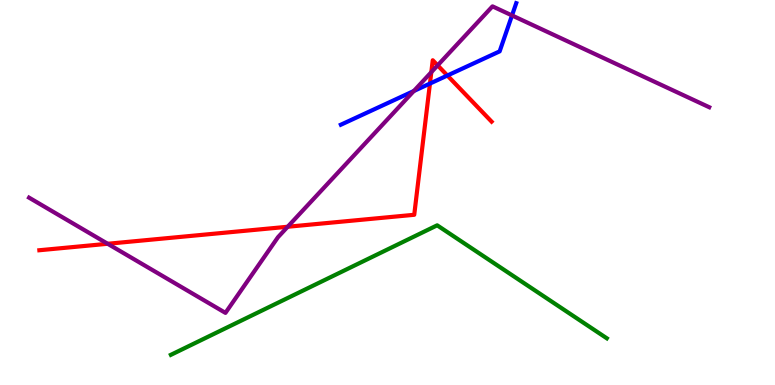[{'lines': ['blue', 'red'], 'intersections': [{'x': 5.55, 'y': 7.83}, {'x': 5.77, 'y': 8.04}]}, {'lines': ['green', 'red'], 'intersections': []}, {'lines': ['purple', 'red'], 'intersections': [{'x': 1.39, 'y': 3.67}, {'x': 3.71, 'y': 4.11}, {'x': 5.57, 'y': 8.13}, {'x': 5.65, 'y': 8.3}]}, {'lines': ['blue', 'green'], 'intersections': []}, {'lines': ['blue', 'purple'], 'intersections': [{'x': 5.34, 'y': 7.64}, {'x': 6.61, 'y': 9.6}]}, {'lines': ['green', 'purple'], 'intersections': []}]